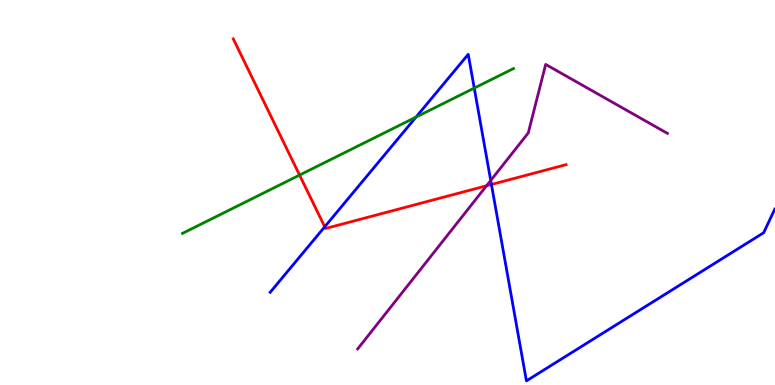[{'lines': ['blue', 'red'], 'intersections': [{'x': 4.19, 'y': 4.11}, {'x': 6.34, 'y': 5.21}]}, {'lines': ['green', 'red'], 'intersections': [{'x': 3.87, 'y': 5.45}]}, {'lines': ['purple', 'red'], 'intersections': [{'x': 6.28, 'y': 5.17}]}, {'lines': ['blue', 'green'], 'intersections': [{'x': 5.37, 'y': 6.96}, {'x': 6.12, 'y': 7.71}]}, {'lines': ['blue', 'purple'], 'intersections': [{'x': 6.33, 'y': 5.31}]}, {'lines': ['green', 'purple'], 'intersections': []}]